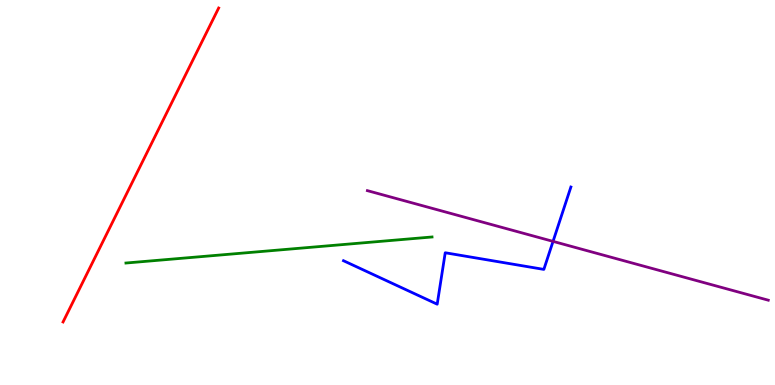[{'lines': ['blue', 'red'], 'intersections': []}, {'lines': ['green', 'red'], 'intersections': []}, {'lines': ['purple', 'red'], 'intersections': []}, {'lines': ['blue', 'green'], 'intersections': []}, {'lines': ['blue', 'purple'], 'intersections': [{'x': 7.14, 'y': 3.73}]}, {'lines': ['green', 'purple'], 'intersections': []}]